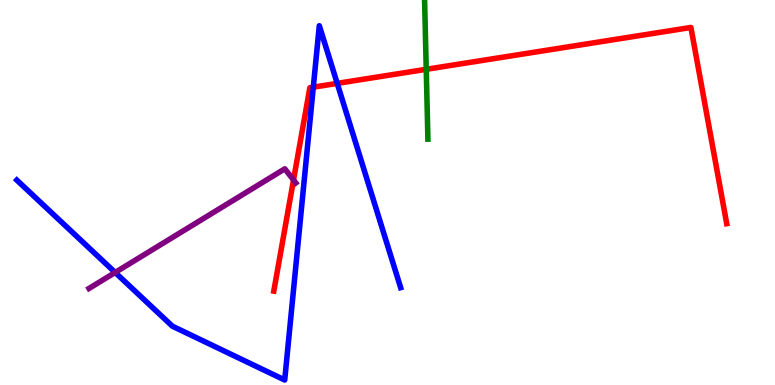[{'lines': ['blue', 'red'], 'intersections': [{'x': 4.04, 'y': 7.74}, {'x': 4.35, 'y': 7.83}]}, {'lines': ['green', 'red'], 'intersections': [{'x': 5.5, 'y': 8.2}]}, {'lines': ['purple', 'red'], 'intersections': [{'x': 3.79, 'y': 5.33}]}, {'lines': ['blue', 'green'], 'intersections': []}, {'lines': ['blue', 'purple'], 'intersections': [{'x': 1.49, 'y': 2.92}]}, {'lines': ['green', 'purple'], 'intersections': []}]